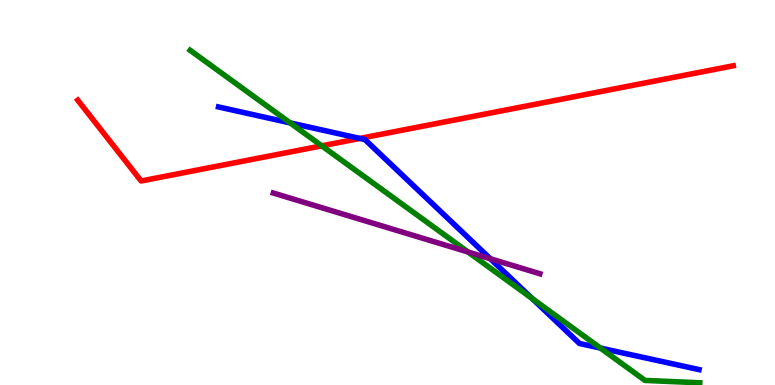[{'lines': ['blue', 'red'], 'intersections': [{'x': 4.64, 'y': 6.4}]}, {'lines': ['green', 'red'], 'intersections': [{'x': 4.15, 'y': 6.21}]}, {'lines': ['purple', 'red'], 'intersections': []}, {'lines': ['blue', 'green'], 'intersections': [{'x': 3.74, 'y': 6.81}, {'x': 6.87, 'y': 2.24}, {'x': 7.75, 'y': 0.959}]}, {'lines': ['blue', 'purple'], 'intersections': [{'x': 6.33, 'y': 3.28}]}, {'lines': ['green', 'purple'], 'intersections': [{'x': 6.04, 'y': 3.45}]}]